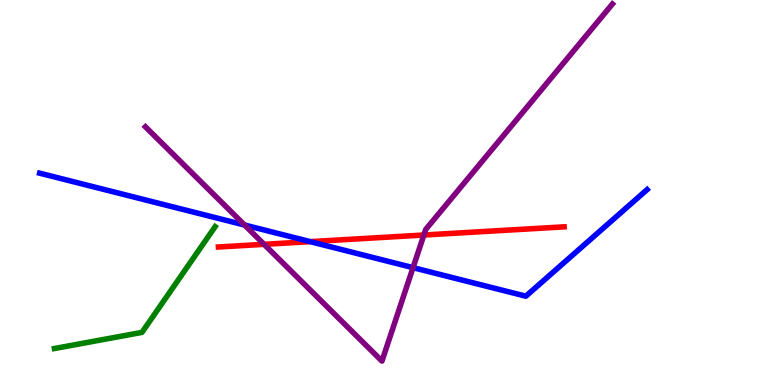[{'lines': ['blue', 'red'], 'intersections': [{'x': 4.0, 'y': 3.72}]}, {'lines': ['green', 'red'], 'intersections': []}, {'lines': ['purple', 'red'], 'intersections': [{'x': 3.41, 'y': 3.65}, {'x': 5.47, 'y': 3.9}]}, {'lines': ['blue', 'green'], 'intersections': []}, {'lines': ['blue', 'purple'], 'intersections': [{'x': 3.16, 'y': 4.16}, {'x': 5.33, 'y': 3.05}]}, {'lines': ['green', 'purple'], 'intersections': []}]